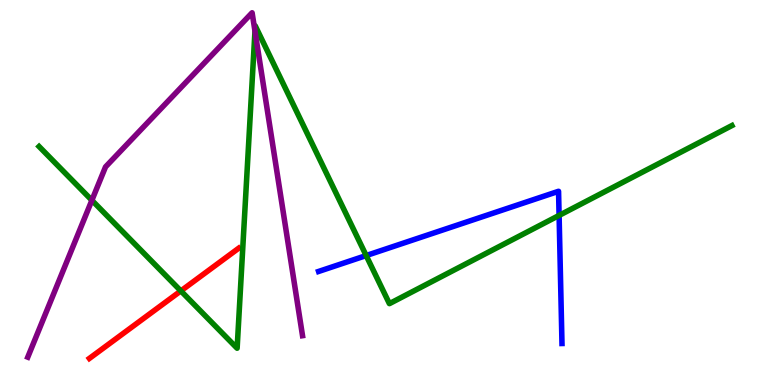[{'lines': ['blue', 'red'], 'intersections': []}, {'lines': ['green', 'red'], 'intersections': [{'x': 2.33, 'y': 2.44}]}, {'lines': ['purple', 'red'], 'intersections': []}, {'lines': ['blue', 'green'], 'intersections': [{'x': 4.72, 'y': 3.36}, {'x': 7.21, 'y': 4.4}]}, {'lines': ['blue', 'purple'], 'intersections': []}, {'lines': ['green', 'purple'], 'intersections': [{'x': 1.19, 'y': 4.8}, {'x': 3.29, 'y': 9.19}]}]